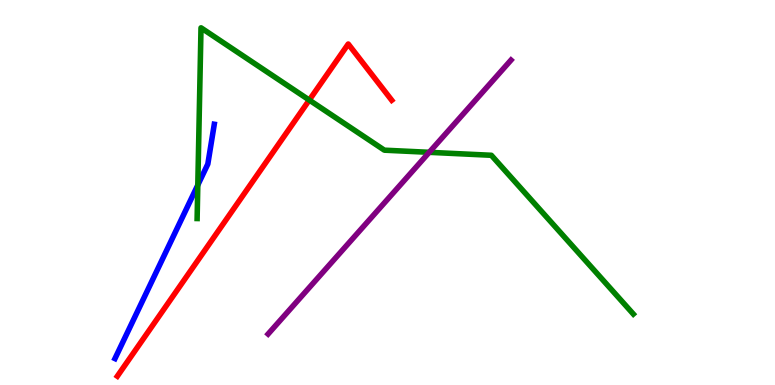[{'lines': ['blue', 'red'], 'intersections': []}, {'lines': ['green', 'red'], 'intersections': [{'x': 3.99, 'y': 7.4}]}, {'lines': ['purple', 'red'], 'intersections': []}, {'lines': ['blue', 'green'], 'intersections': [{'x': 2.55, 'y': 5.19}]}, {'lines': ['blue', 'purple'], 'intersections': []}, {'lines': ['green', 'purple'], 'intersections': [{'x': 5.54, 'y': 6.04}]}]